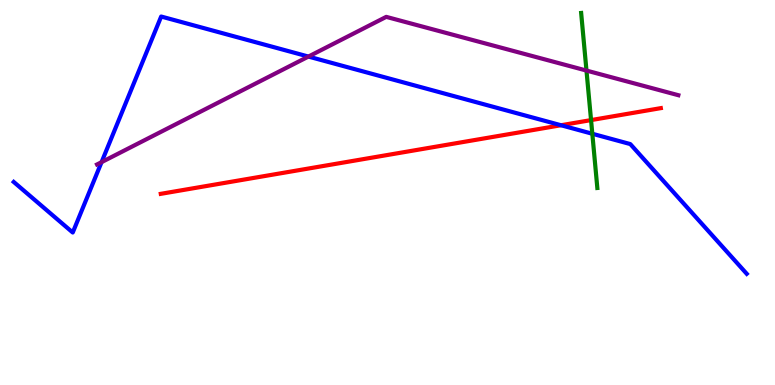[{'lines': ['blue', 'red'], 'intersections': [{'x': 7.24, 'y': 6.75}]}, {'lines': ['green', 'red'], 'intersections': [{'x': 7.63, 'y': 6.88}]}, {'lines': ['purple', 'red'], 'intersections': []}, {'lines': ['blue', 'green'], 'intersections': [{'x': 7.64, 'y': 6.53}]}, {'lines': ['blue', 'purple'], 'intersections': [{'x': 1.31, 'y': 5.79}, {'x': 3.98, 'y': 8.53}]}, {'lines': ['green', 'purple'], 'intersections': [{'x': 7.57, 'y': 8.17}]}]